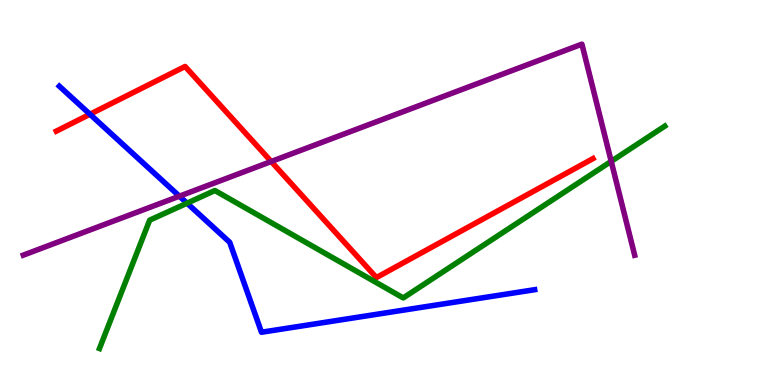[{'lines': ['blue', 'red'], 'intersections': [{'x': 1.16, 'y': 7.03}]}, {'lines': ['green', 'red'], 'intersections': []}, {'lines': ['purple', 'red'], 'intersections': [{'x': 3.5, 'y': 5.81}]}, {'lines': ['blue', 'green'], 'intersections': [{'x': 2.41, 'y': 4.72}]}, {'lines': ['blue', 'purple'], 'intersections': [{'x': 2.31, 'y': 4.9}]}, {'lines': ['green', 'purple'], 'intersections': [{'x': 7.89, 'y': 5.81}]}]